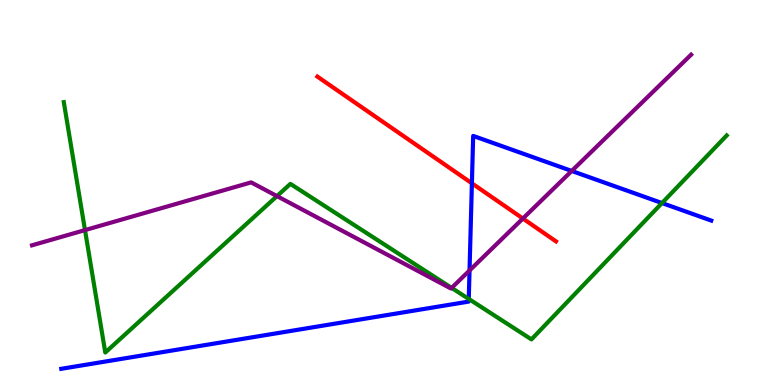[{'lines': ['blue', 'red'], 'intersections': [{'x': 6.09, 'y': 5.24}]}, {'lines': ['green', 'red'], 'intersections': []}, {'lines': ['purple', 'red'], 'intersections': [{'x': 6.75, 'y': 4.32}]}, {'lines': ['blue', 'green'], 'intersections': [{'x': 6.05, 'y': 2.24}, {'x': 8.54, 'y': 4.73}]}, {'lines': ['blue', 'purple'], 'intersections': [{'x': 6.06, 'y': 2.97}, {'x': 7.38, 'y': 5.56}]}, {'lines': ['green', 'purple'], 'intersections': [{'x': 1.1, 'y': 4.02}, {'x': 3.57, 'y': 4.91}, {'x': 5.83, 'y': 2.52}]}]